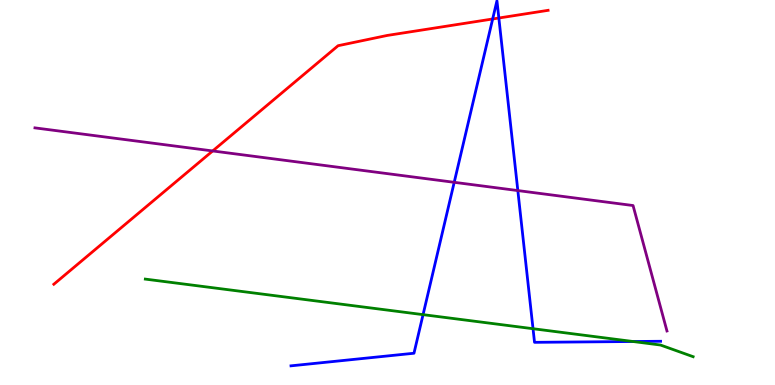[{'lines': ['blue', 'red'], 'intersections': [{'x': 6.36, 'y': 9.51}, {'x': 6.44, 'y': 9.53}]}, {'lines': ['green', 'red'], 'intersections': []}, {'lines': ['purple', 'red'], 'intersections': [{'x': 2.74, 'y': 6.08}]}, {'lines': ['blue', 'green'], 'intersections': [{'x': 5.46, 'y': 1.83}, {'x': 6.88, 'y': 1.46}, {'x': 8.17, 'y': 1.13}]}, {'lines': ['blue', 'purple'], 'intersections': [{'x': 5.86, 'y': 5.26}, {'x': 6.68, 'y': 5.05}]}, {'lines': ['green', 'purple'], 'intersections': []}]